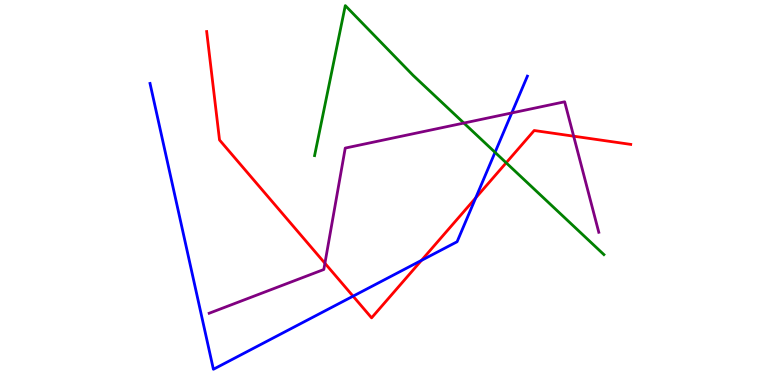[{'lines': ['blue', 'red'], 'intersections': [{'x': 4.56, 'y': 2.31}, {'x': 5.44, 'y': 3.24}, {'x': 6.14, 'y': 4.86}]}, {'lines': ['green', 'red'], 'intersections': [{'x': 6.53, 'y': 5.77}]}, {'lines': ['purple', 'red'], 'intersections': [{'x': 4.19, 'y': 3.16}, {'x': 7.4, 'y': 6.46}]}, {'lines': ['blue', 'green'], 'intersections': [{'x': 6.39, 'y': 6.04}]}, {'lines': ['blue', 'purple'], 'intersections': [{'x': 6.6, 'y': 7.07}]}, {'lines': ['green', 'purple'], 'intersections': [{'x': 5.99, 'y': 6.8}]}]